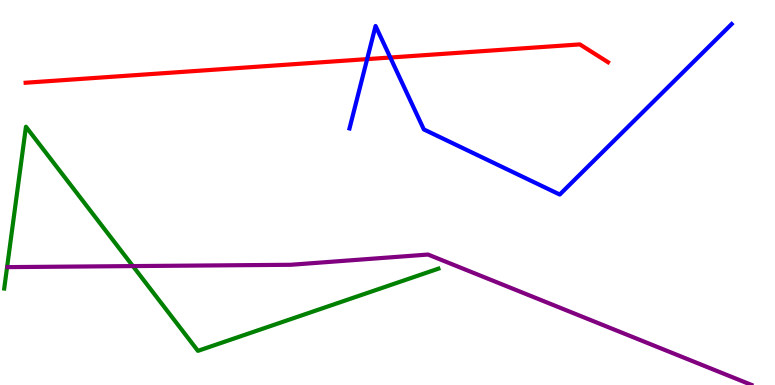[{'lines': ['blue', 'red'], 'intersections': [{'x': 4.74, 'y': 8.46}, {'x': 5.04, 'y': 8.51}]}, {'lines': ['green', 'red'], 'intersections': []}, {'lines': ['purple', 'red'], 'intersections': []}, {'lines': ['blue', 'green'], 'intersections': []}, {'lines': ['blue', 'purple'], 'intersections': []}, {'lines': ['green', 'purple'], 'intersections': [{'x': 1.71, 'y': 3.09}]}]